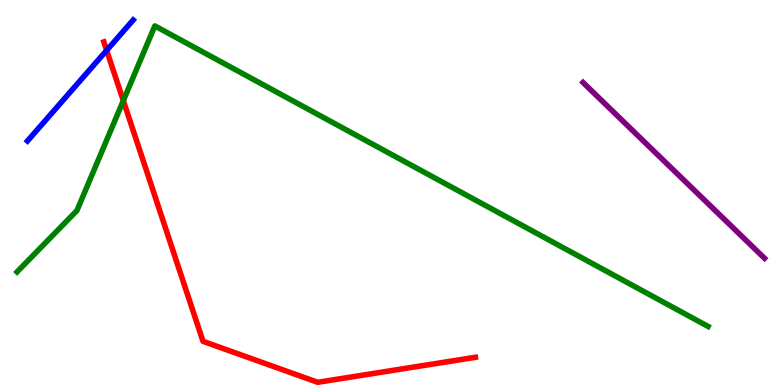[{'lines': ['blue', 'red'], 'intersections': [{'x': 1.38, 'y': 8.69}]}, {'lines': ['green', 'red'], 'intersections': [{'x': 1.59, 'y': 7.39}]}, {'lines': ['purple', 'red'], 'intersections': []}, {'lines': ['blue', 'green'], 'intersections': []}, {'lines': ['blue', 'purple'], 'intersections': []}, {'lines': ['green', 'purple'], 'intersections': []}]